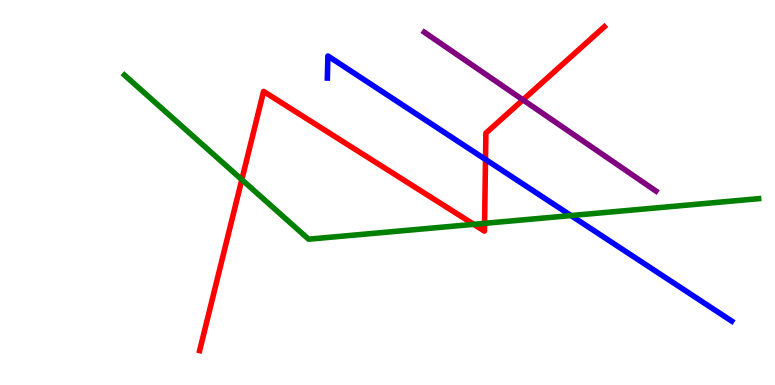[{'lines': ['blue', 'red'], 'intersections': [{'x': 6.26, 'y': 5.86}]}, {'lines': ['green', 'red'], 'intersections': [{'x': 3.12, 'y': 5.33}, {'x': 6.11, 'y': 4.17}, {'x': 6.25, 'y': 4.2}]}, {'lines': ['purple', 'red'], 'intersections': [{'x': 6.75, 'y': 7.41}]}, {'lines': ['blue', 'green'], 'intersections': [{'x': 7.37, 'y': 4.4}]}, {'lines': ['blue', 'purple'], 'intersections': []}, {'lines': ['green', 'purple'], 'intersections': []}]